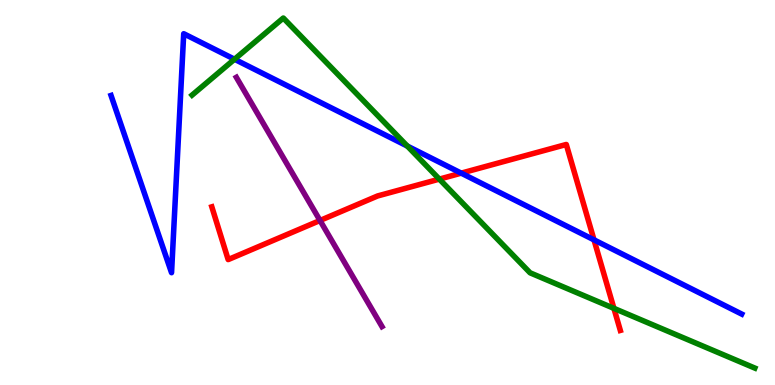[{'lines': ['blue', 'red'], 'intersections': [{'x': 5.95, 'y': 5.5}, {'x': 7.66, 'y': 3.77}]}, {'lines': ['green', 'red'], 'intersections': [{'x': 5.67, 'y': 5.35}, {'x': 7.92, 'y': 1.99}]}, {'lines': ['purple', 'red'], 'intersections': [{'x': 4.13, 'y': 4.27}]}, {'lines': ['blue', 'green'], 'intersections': [{'x': 3.03, 'y': 8.46}, {'x': 5.26, 'y': 6.21}]}, {'lines': ['blue', 'purple'], 'intersections': []}, {'lines': ['green', 'purple'], 'intersections': []}]